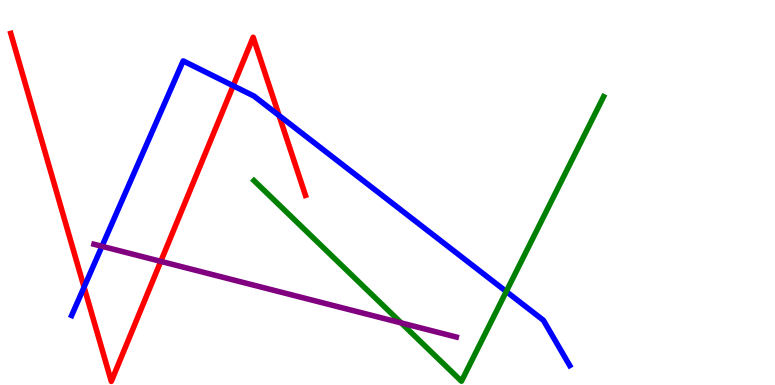[{'lines': ['blue', 'red'], 'intersections': [{'x': 1.08, 'y': 2.54}, {'x': 3.01, 'y': 7.77}, {'x': 3.6, 'y': 7.0}]}, {'lines': ['green', 'red'], 'intersections': []}, {'lines': ['purple', 'red'], 'intersections': [{'x': 2.07, 'y': 3.21}]}, {'lines': ['blue', 'green'], 'intersections': [{'x': 6.53, 'y': 2.43}]}, {'lines': ['blue', 'purple'], 'intersections': [{'x': 1.32, 'y': 3.6}]}, {'lines': ['green', 'purple'], 'intersections': [{'x': 5.18, 'y': 1.61}]}]